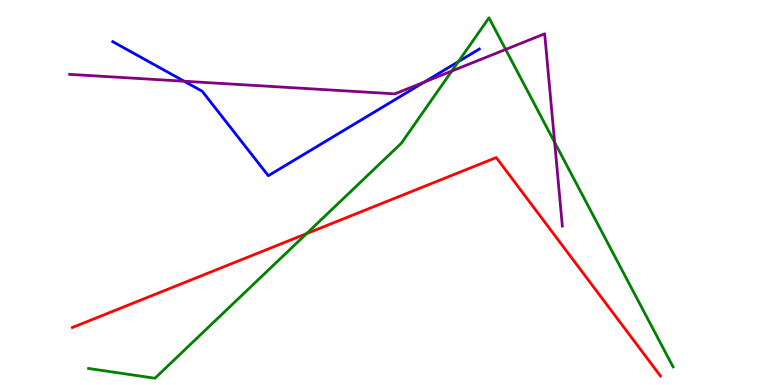[{'lines': ['blue', 'red'], 'intersections': []}, {'lines': ['green', 'red'], 'intersections': [{'x': 3.96, 'y': 3.93}]}, {'lines': ['purple', 'red'], 'intersections': []}, {'lines': ['blue', 'green'], 'intersections': [{'x': 5.91, 'y': 8.4}]}, {'lines': ['blue', 'purple'], 'intersections': [{'x': 2.38, 'y': 7.89}, {'x': 5.48, 'y': 7.87}]}, {'lines': ['green', 'purple'], 'intersections': [{'x': 5.83, 'y': 8.15}, {'x': 6.52, 'y': 8.72}, {'x': 7.16, 'y': 6.3}]}]